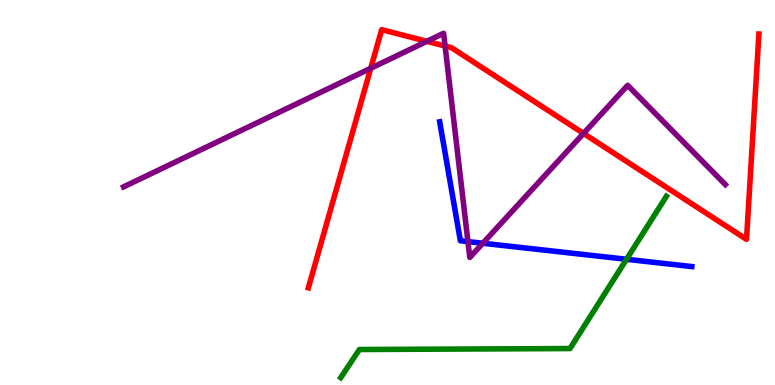[{'lines': ['blue', 'red'], 'intersections': []}, {'lines': ['green', 'red'], 'intersections': []}, {'lines': ['purple', 'red'], 'intersections': [{'x': 4.78, 'y': 8.23}, {'x': 5.51, 'y': 8.93}, {'x': 5.74, 'y': 8.8}, {'x': 7.53, 'y': 6.53}]}, {'lines': ['blue', 'green'], 'intersections': [{'x': 8.08, 'y': 3.27}]}, {'lines': ['blue', 'purple'], 'intersections': [{'x': 6.04, 'y': 3.72}, {'x': 6.23, 'y': 3.68}]}, {'lines': ['green', 'purple'], 'intersections': []}]